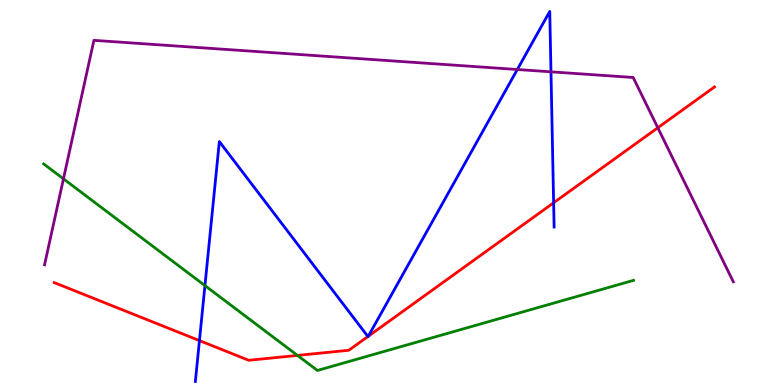[{'lines': ['blue', 'red'], 'intersections': [{'x': 2.57, 'y': 1.15}, {'x': 4.75, 'y': 1.26}, {'x': 4.75, 'y': 1.27}, {'x': 7.14, 'y': 4.73}]}, {'lines': ['green', 'red'], 'intersections': [{'x': 3.84, 'y': 0.769}]}, {'lines': ['purple', 'red'], 'intersections': [{'x': 8.49, 'y': 6.68}]}, {'lines': ['blue', 'green'], 'intersections': [{'x': 2.64, 'y': 2.58}]}, {'lines': ['blue', 'purple'], 'intersections': [{'x': 6.68, 'y': 8.19}, {'x': 7.11, 'y': 8.13}]}, {'lines': ['green', 'purple'], 'intersections': [{'x': 0.819, 'y': 5.35}]}]